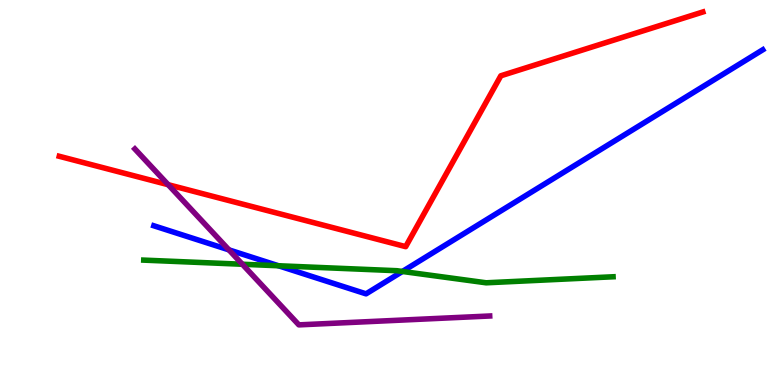[{'lines': ['blue', 'red'], 'intersections': []}, {'lines': ['green', 'red'], 'intersections': []}, {'lines': ['purple', 'red'], 'intersections': [{'x': 2.17, 'y': 5.2}]}, {'lines': ['blue', 'green'], 'intersections': [{'x': 3.59, 'y': 3.1}, {'x': 5.19, 'y': 2.95}]}, {'lines': ['blue', 'purple'], 'intersections': [{'x': 2.95, 'y': 3.51}]}, {'lines': ['green', 'purple'], 'intersections': [{'x': 3.13, 'y': 3.14}]}]